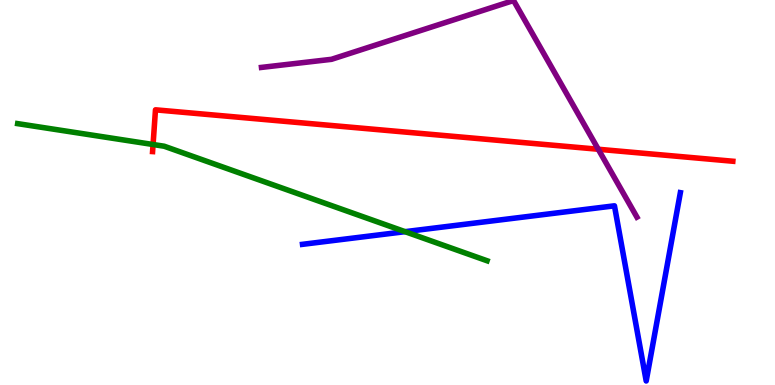[{'lines': ['blue', 'red'], 'intersections': []}, {'lines': ['green', 'red'], 'intersections': [{'x': 1.98, 'y': 6.25}]}, {'lines': ['purple', 'red'], 'intersections': [{'x': 7.72, 'y': 6.12}]}, {'lines': ['blue', 'green'], 'intersections': [{'x': 5.23, 'y': 3.98}]}, {'lines': ['blue', 'purple'], 'intersections': []}, {'lines': ['green', 'purple'], 'intersections': []}]